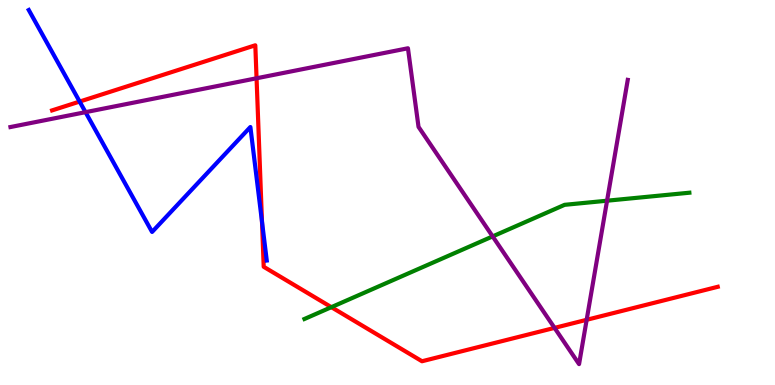[{'lines': ['blue', 'red'], 'intersections': [{'x': 1.03, 'y': 7.36}, {'x': 3.38, 'y': 4.24}]}, {'lines': ['green', 'red'], 'intersections': [{'x': 4.28, 'y': 2.02}]}, {'lines': ['purple', 'red'], 'intersections': [{'x': 3.31, 'y': 7.97}, {'x': 7.16, 'y': 1.48}, {'x': 7.57, 'y': 1.69}]}, {'lines': ['blue', 'green'], 'intersections': []}, {'lines': ['blue', 'purple'], 'intersections': [{'x': 1.1, 'y': 7.09}]}, {'lines': ['green', 'purple'], 'intersections': [{'x': 6.36, 'y': 3.86}, {'x': 7.83, 'y': 4.79}]}]